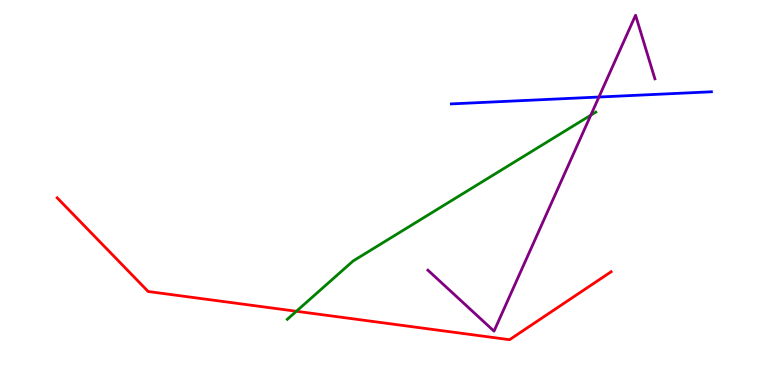[{'lines': ['blue', 'red'], 'intersections': []}, {'lines': ['green', 'red'], 'intersections': [{'x': 3.82, 'y': 1.92}]}, {'lines': ['purple', 'red'], 'intersections': []}, {'lines': ['blue', 'green'], 'intersections': []}, {'lines': ['blue', 'purple'], 'intersections': [{'x': 7.73, 'y': 7.48}]}, {'lines': ['green', 'purple'], 'intersections': [{'x': 7.62, 'y': 7.01}]}]